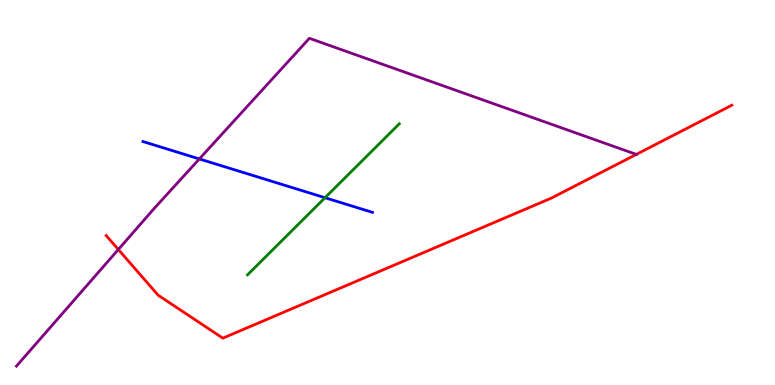[{'lines': ['blue', 'red'], 'intersections': []}, {'lines': ['green', 'red'], 'intersections': []}, {'lines': ['purple', 'red'], 'intersections': [{'x': 1.53, 'y': 3.52}, {'x': 8.21, 'y': 5.99}]}, {'lines': ['blue', 'green'], 'intersections': [{'x': 4.19, 'y': 4.86}]}, {'lines': ['blue', 'purple'], 'intersections': [{'x': 2.57, 'y': 5.87}]}, {'lines': ['green', 'purple'], 'intersections': []}]